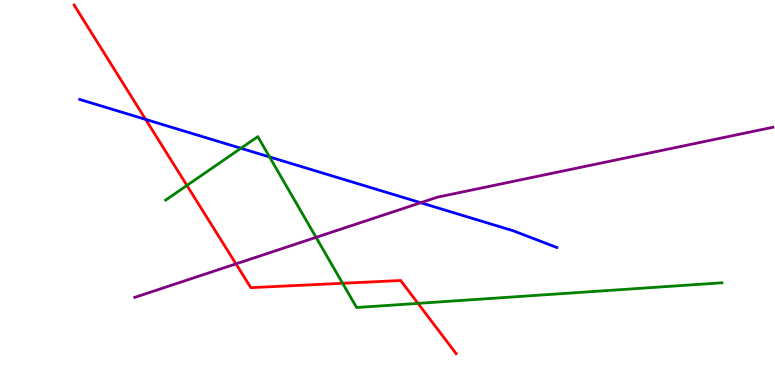[{'lines': ['blue', 'red'], 'intersections': [{'x': 1.88, 'y': 6.9}]}, {'lines': ['green', 'red'], 'intersections': [{'x': 2.41, 'y': 5.18}, {'x': 4.42, 'y': 2.64}, {'x': 5.39, 'y': 2.12}]}, {'lines': ['purple', 'red'], 'intersections': [{'x': 3.04, 'y': 3.15}]}, {'lines': ['blue', 'green'], 'intersections': [{'x': 3.11, 'y': 6.15}, {'x': 3.48, 'y': 5.92}]}, {'lines': ['blue', 'purple'], 'intersections': [{'x': 5.43, 'y': 4.73}]}, {'lines': ['green', 'purple'], 'intersections': [{'x': 4.08, 'y': 3.83}]}]